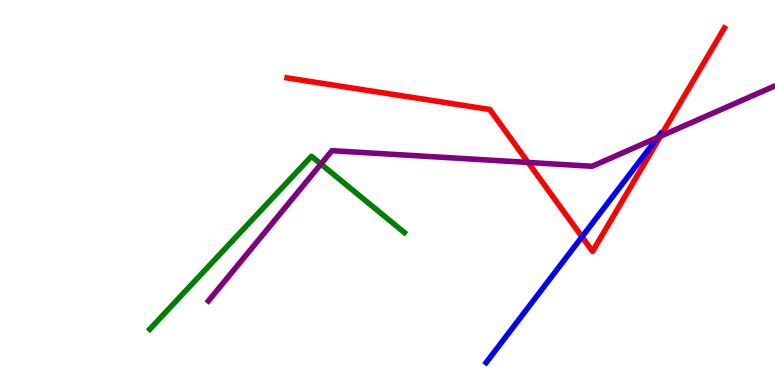[{'lines': ['blue', 'red'], 'intersections': [{'x': 7.51, 'y': 3.85}]}, {'lines': ['green', 'red'], 'intersections': []}, {'lines': ['purple', 'red'], 'intersections': [{'x': 6.81, 'y': 5.78}, {'x': 8.52, 'y': 6.46}]}, {'lines': ['blue', 'green'], 'intersections': []}, {'lines': ['blue', 'purple'], 'intersections': [{'x': 8.49, 'y': 6.43}]}, {'lines': ['green', 'purple'], 'intersections': [{'x': 4.14, 'y': 5.74}]}]